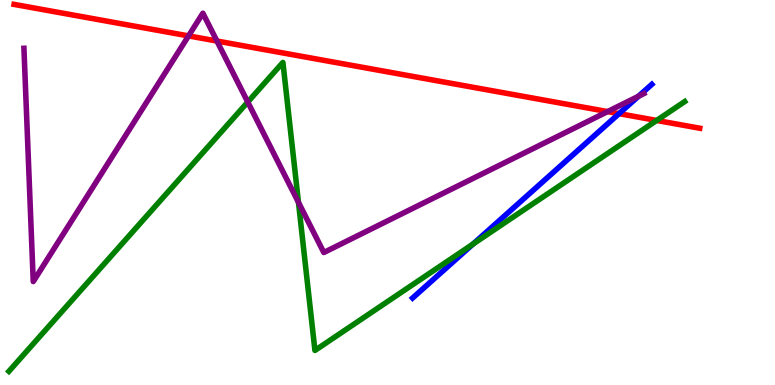[{'lines': ['blue', 'red'], 'intersections': [{'x': 7.99, 'y': 7.05}]}, {'lines': ['green', 'red'], 'intersections': [{'x': 8.47, 'y': 6.87}]}, {'lines': ['purple', 'red'], 'intersections': [{'x': 2.43, 'y': 9.07}, {'x': 2.8, 'y': 8.93}, {'x': 7.84, 'y': 7.1}]}, {'lines': ['blue', 'green'], 'intersections': [{'x': 6.1, 'y': 3.66}]}, {'lines': ['blue', 'purple'], 'intersections': [{'x': 8.24, 'y': 7.5}]}, {'lines': ['green', 'purple'], 'intersections': [{'x': 3.2, 'y': 7.35}, {'x': 3.85, 'y': 4.74}]}]